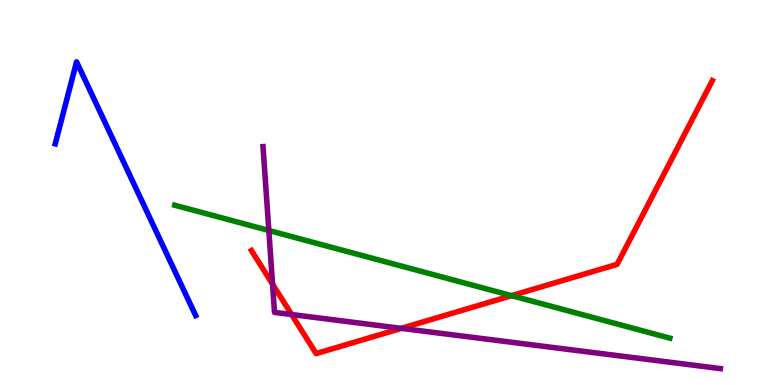[{'lines': ['blue', 'red'], 'intersections': []}, {'lines': ['green', 'red'], 'intersections': [{'x': 6.6, 'y': 2.32}]}, {'lines': ['purple', 'red'], 'intersections': [{'x': 3.52, 'y': 2.62}, {'x': 3.76, 'y': 1.83}, {'x': 5.18, 'y': 1.47}]}, {'lines': ['blue', 'green'], 'intersections': []}, {'lines': ['blue', 'purple'], 'intersections': []}, {'lines': ['green', 'purple'], 'intersections': [{'x': 3.47, 'y': 4.01}]}]